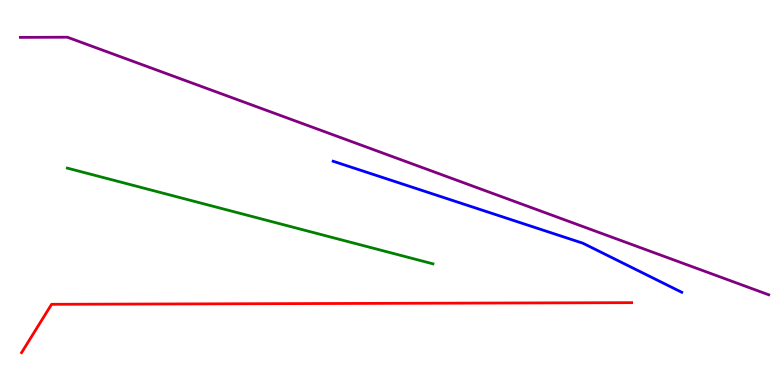[{'lines': ['blue', 'red'], 'intersections': []}, {'lines': ['green', 'red'], 'intersections': []}, {'lines': ['purple', 'red'], 'intersections': []}, {'lines': ['blue', 'green'], 'intersections': []}, {'lines': ['blue', 'purple'], 'intersections': []}, {'lines': ['green', 'purple'], 'intersections': []}]